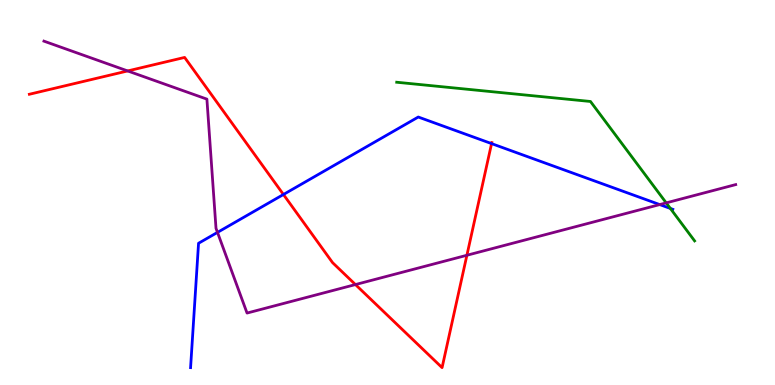[{'lines': ['blue', 'red'], 'intersections': [{'x': 3.66, 'y': 4.95}, {'x': 6.34, 'y': 6.27}]}, {'lines': ['green', 'red'], 'intersections': []}, {'lines': ['purple', 'red'], 'intersections': [{'x': 1.65, 'y': 8.16}, {'x': 4.59, 'y': 2.61}, {'x': 6.02, 'y': 3.37}]}, {'lines': ['blue', 'green'], 'intersections': [{'x': 8.65, 'y': 4.59}]}, {'lines': ['blue', 'purple'], 'intersections': [{'x': 2.81, 'y': 3.96}, {'x': 8.51, 'y': 4.69}]}, {'lines': ['green', 'purple'], 'intersections': [{'x': 8.6, 'y': 4.73}]}]